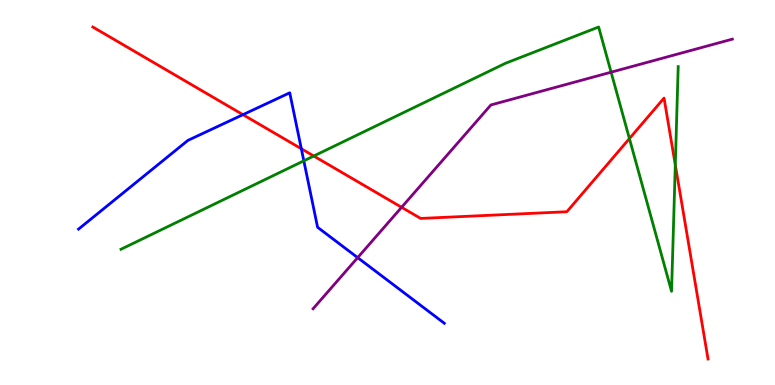[{'lines': ['blue', 'red'], 'intersections': [{'x': 3.13, 'y': 7.02}, {'x': 3.89, 'y': 6.14}]}, {'lines': ['green', 'red'], 'intersections': [{'x': 4.05, 'y': 5.95}, {'x': 8.12, 'y': 6.4}, {'x': 8.71, 'y': 5.72}]}, {'lines': ['purple', 'red'], 'intersections': [{'x': 5.18, 'y': 4.62}]}, {'lines': ['blue', 'green'], 'intersections': [{'x': 3.92, 'y': 5.82}]}, {'lines': ['blue', 'purple'], 'intersections': [{'x': 4.62, 'y': 3.31}]}, {'lines': ['green', 'purple'], 'intersections': [{'x': 7.89, 'y': 8.12}]}]